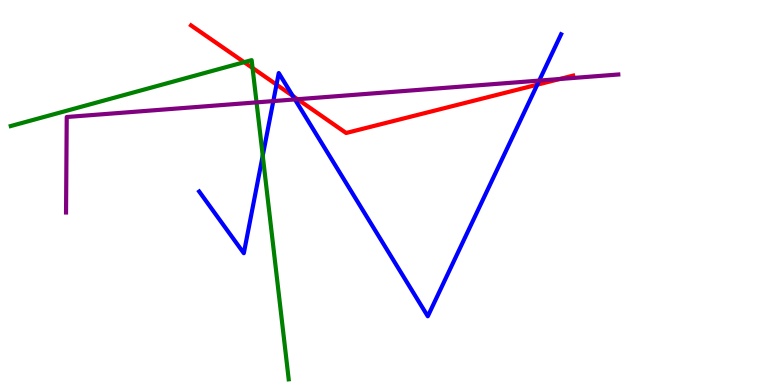[{'lines': ['blue', 'red'], 'intersections': [{'x': 3.57, 'y': 7.8}, {'x': 3.78, 'y': 7.51}, {'x': 6.93, 'y': 7.8}]}, {'lines': ['green', 'red'], 'intersections': [{'x': 3.15, 'y': 8.38}, {'x': 3.26, 'y': 8.23}]}, {'lines': ['purple', 'red'], 'intersections': [{'x': 3.84, 'y': 7.42}, {'x': 7.22, 'y': 7.95}]}, {'lines': ['blue', 'green'], 'intersections': [{'x': 3.39, 'y': 5.96}]}, {'lines': ['blue', 'purple'], 'intersections': [{'x': 3.53, 'y': 7.37}, {'x': 3.81, 'y': 7.42}, {'x': 6.96, 'y': 7.91}]}, {'lines': ['green', 'purple'], 'intersections': [{'x': 3.31, 'y': 7.34}]}]